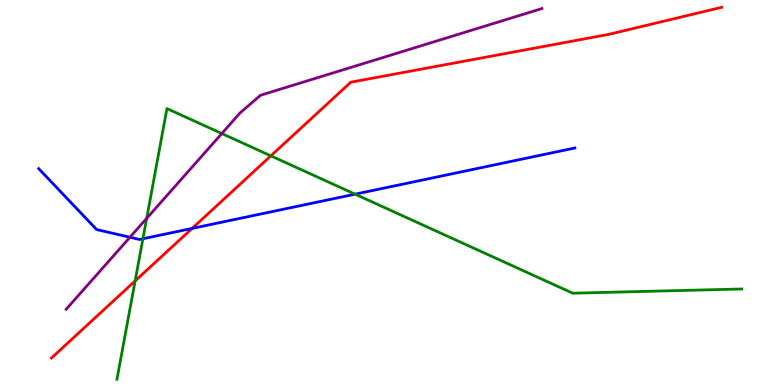[{'lines': ['blue', 'red'], 'intersections': [{'x': 2.48, 'y': 4.07}]}, {'lines': ['green', 'red'], 'intersections': [{'x': 1.74, 'y': 2.7}, {'x': 3.5, 'y': 5.95}]}, {'lines': ['purple', 'red'], 'intersections': []}, {'lines': ['blue', 'green'], 'intersections': [{'x': 1.84, 'y': 3.8}, {'x': 4.58, 'y': 4.96}]}, {'lines': ['blue', 'purple'], 'intersections': [{'x': 1.68, 'y': 3.84}]}, {'lines': ['green', 'purple'], 'intersections': [{'x': 1.89, 'y': 4.33}, {'x': 2.86, 'y': 6.53}]}]